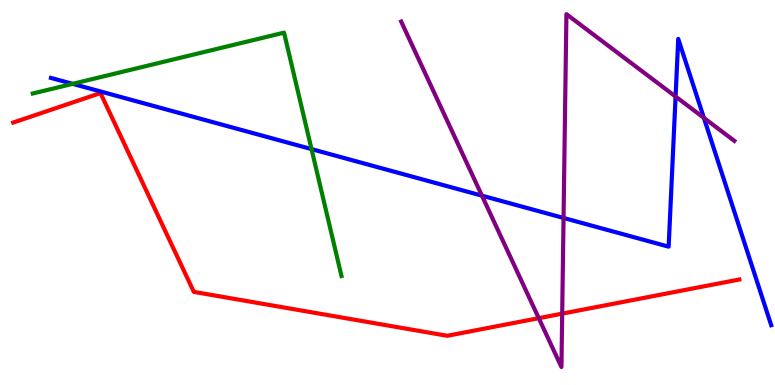[{'lines': ['blue', 'red'], 'intersections': []}, {'lines': ['green', 'red'], 'intersections': []}, {'lines': ['purple', 'red'], 'intersections': [{'x': 6.95, 'y': 1.74}, {'x': 7.25, 'y': 1.85}]}, {'lines': ['blue', 'green'], 'intersections': [{'x': 0.937, 'y': 7.82}, {'x': 4.02, 'y': 6.13}]}, {'lines': ['blue', 'purple'], 'intersections': [{'x': 6.22, 'y': 4.92}, {'x': 7.27, 'y': 4.34}, {'x': 8.72, 'y': 7.49}, {'x': 9.08, 'y': 6.94}]}, {'lines': ['green', 'purple'], 'intersections': []}]